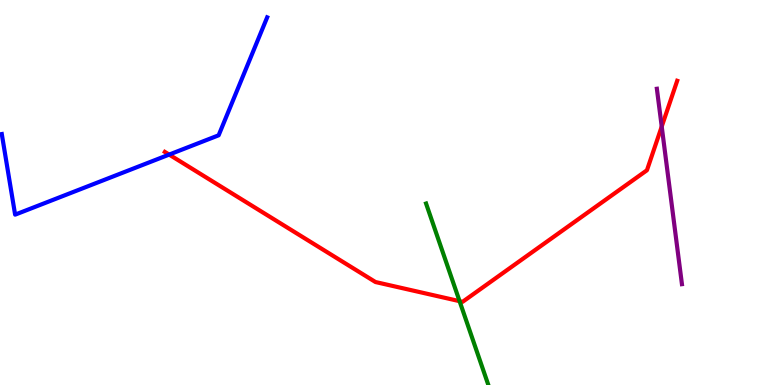[{'lines': ['blue', 'red'], 'intersections': [{'x': 2.18, 'y': 5.98}]}, {'lines': ['green', 'red'], 'intersections': [{'x': 5.93, 'y': 2.18}]}, {'lines': ['purple', 'red'], 'intersections': [{'x': 8.54, 'y': 6.71}]}, {'lines': ['blue', 'green'], 'intersections': []}, {'lines': ['blue', 'purple'], 'intersections': []}, {'lines': ['green', 'purple'], 'intersections': []}]